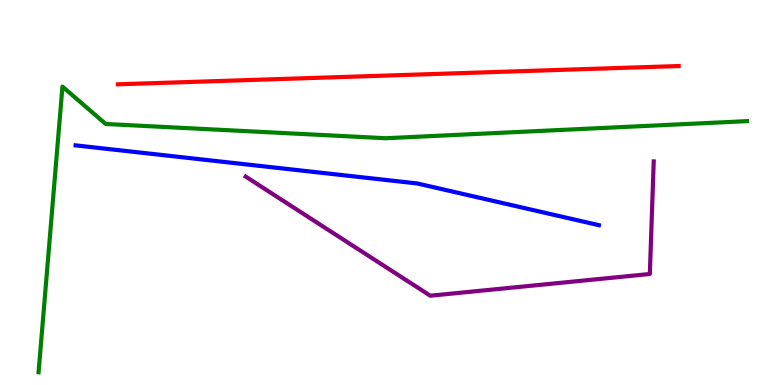[{'lines': ['blue', 'red'], 'intersections': []}, {'lines': ['green', 'red'], 'intersections': []}, {'lines': ['purple', 'red'], 'intersections': []}, {'lines': ['blue', 'green'], 'intersections': []}, {'lines': ['blue', 'purple'], 'intersections': []}, {'lines': ['green', 'purple'], 'intersections': []}]